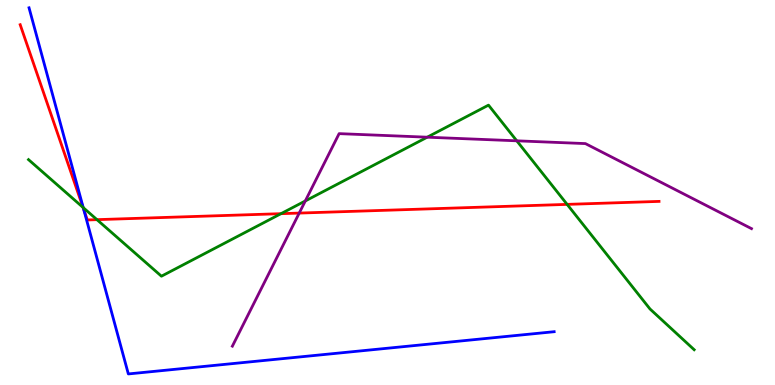[{'lines': ['blue', 'red'], 'intersections': [{'x': 1.08, 'y': 4.56}]}, {'lines': ['green', 'red'], 'intersections': [{'x': 1.07, 'y': 4.61}, {'x': 1.25, 'y': 4.29}, {'x': 3.63, 'y': 4.45}, {'x': 7.32, 'y': 4.69}]}, {'lines': ['purple', 'red'], 'intersections': [{'x': 3.86, 'y': 4.47}]}, {'lines': ['blue', 'green'], 'intersections': [{'x': 1.07, 'y': 4.61}]}, {'lines': ['blue', 'purple'], 'intersections': []}, {'lines': ['green', 'purple'], 'intersections': [{'x': 3.94, 'y': 4.78}, {'x': 5.51, 'y': 6.44}, {'x': 6.67, 'y': 6.34}]}]